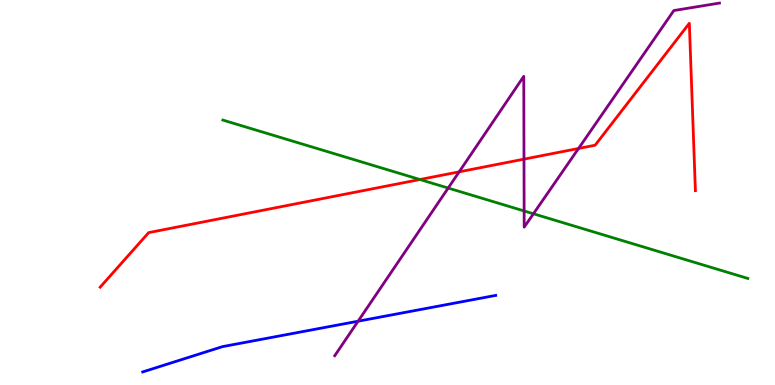[{'lines': ['blue', 'red'], 'intersections': []}, {'lines': ['green', 'red'], 'intersections': [{'x': 5.42, 'y': 5.34}]}, {'lines': ['purple', 'red'], 'intersections': [{'x': 5.92, 'y': 5.54}, {'x': 6.76, 'y': 5.87}, {'x': 7.47, 'y': 6.14}]}, {'lines': ['blue', 'green'], 'intersections': []}, {'lines': ['blue', 'purple'], 'intersections': [{'x': 4.62, 'y': 1.66}]}, {'lines': ['green', 'purple'], 'intersections': [{'x': 5.78, 'y': 5.12}, {'x': 6.76, 'y': 4.52}, {'x': 6.88, 'y': 4.45}]}]